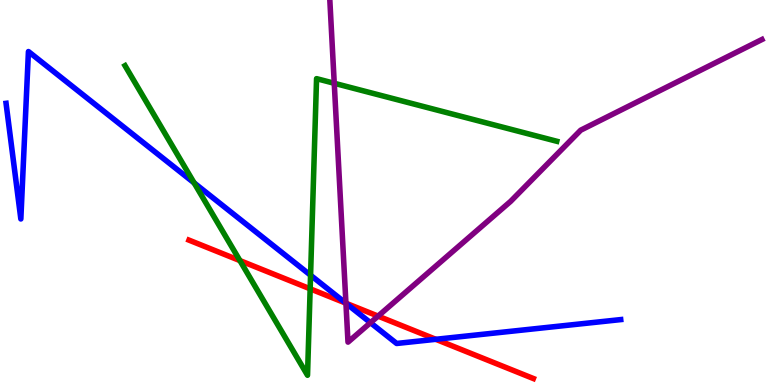[{'lines': ['blue', 'red'], 'intersections': [{'x': 4.46, 'y': 2.13}, {'x': 5.62, 'y': 1.19}]}, {'lines': ['green', 'red'], 'intersections': [{'x': 3.1, 'y': 3.23}, {'x': 4.0, 'y': 2.5}]}, {'lines': ['purple', 'red'], 'intersections': [{'x': 4.46, 'y': 2.12}, {'x': 4.88, 'y': 1.79}]}, {'lines': ['blue', 'green'], 'intersections': [{'x': 2.5, 'y': 5.25}, {'x': 4.01, 'y': 2.85}]}, {'lines': ['blue', 'purple'], 'intersections': [{'x': 4.46, 'y': 2.12}, {'x': 4.78, 'y': 1.62}]}, {'lines': ['green', 'purple'], 'intersections': [{'x': 4.31, 'y': 7.84}]}]